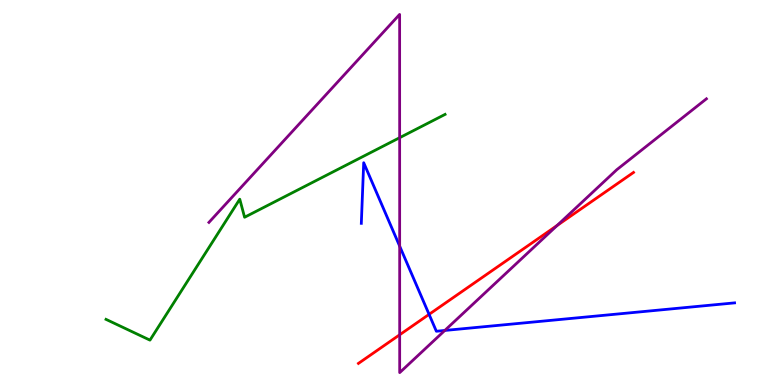[{'lines': ['blue', 'red'], 'intersections': [{'x': 5.54, 'y': 1.83}]}, {'lines': ['green', 'red'], 'intersections': []}, {'lines': ['purple', 'red'], 'intersections': [{'x': 5.16, 'y': 1.3}, {'x': 7.19, 'y': 4.14}]}, {'lines': ['blue', 'green'], 'intersections': []}, {'lines': ['blue', 'purple'], 'intersections': [{'x': 5.16, 'y': 3.61}, {'x': 5.74, 'y': 1.42}]}, {'lines': ['green', 'purple'], 'intersections': [{'x': 5.16, 'y': 6.42}]}]